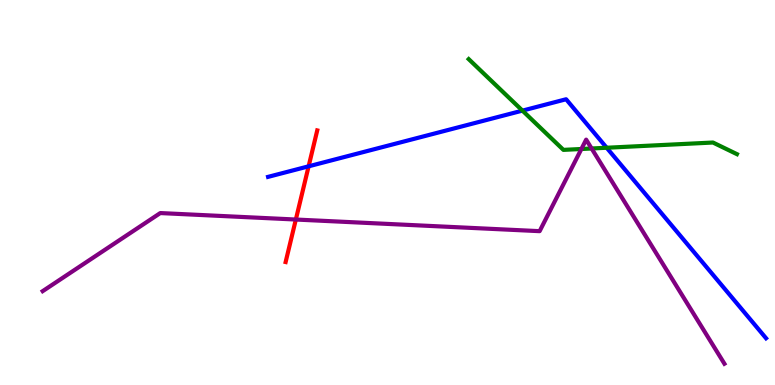[{'lines': ['blue', 'red'], 'intersections': [{'x': 3.98, 'y': 5.68}]}, {'lines': ['green', 'red'], 'intersections': []}, {'lines': ['purple', 'red'], 'intersections': [{'x': 3.82, 'y': 4.3}]}, {'lines': ['blue', 'green'], 'intersections': [{'x': 6.74, 'y': 7.13}, {'x': 7.83, 'y': 6.16}]}, {'lines': ['blue', 'purple'], 'intersections': []}, {'lines': ['green', 'purple'], 'intersections': [{'x': 7.5, 'y': 6.13}, {'x': 7.63, 'y': 6.14}]}]